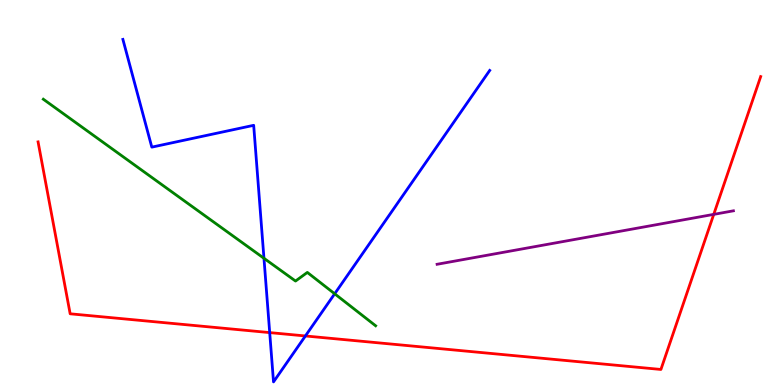[{'lines': ['blue', 'red'], 'intersections': [{'x': 3.48, 'y': 1.36}, {'x': 3.94, 'y': 1.27}]}, {'lines': ['green', 'red'], 'intersections': []}, {'lines': ['purple', 'red'], 'intersections': [{'x': 9.21, 'y': 4.43}]}, {'lines': ['blue', 'green'], 'intersections': [{'x': 3.41, 'y': 3.29}, {'x': 4.32, 'y': 2.37}]}, {'lines': ['blue', 'purple'], 'intersections': []}, {'lines': ['green', 'purple'], 'intersections': []}]